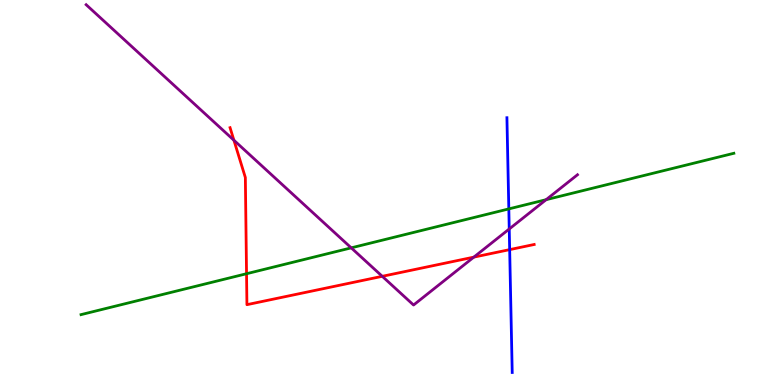[{'lines': ['blue', 'red'], 'intersections': [{'x': 6.58, 'y': 3.52}]}, {'lines': ['green', 'red'], 'intersections': [{'x': 3.18, 'y': 2.89}]}, {'lines': ['purple', 'red'], 'intersections': [{'x': 3.02, 'y': 6.36}, {'x': 4.93, 'y': 2.82}, {'x': 6.11, 'y': 3.32}]}, {'lines': ['blue', 'green'], 'intersections': [{'x': 6.57, 'y': 4.57}]}, {'lines': ['blue', 'purple'], 'intersections': [{'x': 6.57, 'y': 4.05}]}, {'lines': ['green', 'purple'], 'intersections': [{'x': 4.53, 'y': 3.56}, {'x': 7.05, 'y': 4.81}]}]